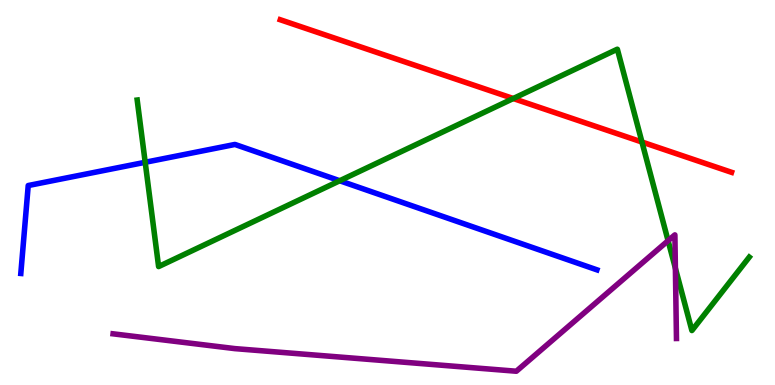[{'lines': ['blue', 'red'], 'intersections': []}, {'lines': ['green', 'red'], 'intersections': [{'x': 6.62, 'y': 7.44}, {'x': 8.28, 'y': 6.31}]}, {'lines': ['purple', 'red'], 'intersections': []}, {'lines': ['blue', 'green'], 'intersections': [{'x': 1.87, 'y': 5.78}, {'x': 4.38, 'y': 5.31}]}, {'lines': ['blue', 'purple'], 'intersections': []}, {'lines': ['green', 'purple'], 'intersections': [{'x': 8.62, 'y': 3.75}, {'x': 8.71, 'y': 3.03}]}]